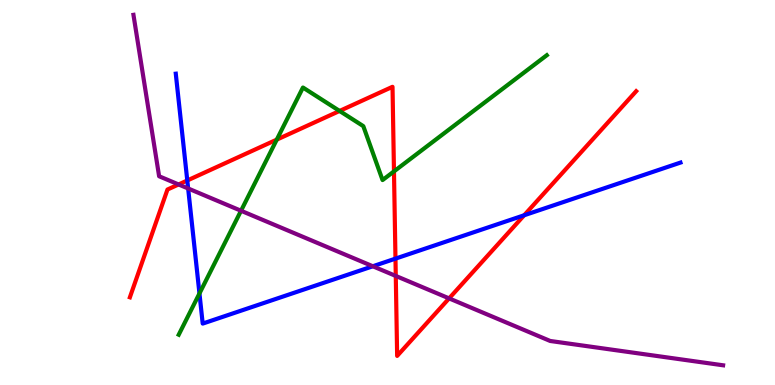[{'lines': ['blue', 'red'], 'intersections': [{'x': 2.42, 'y': 5.31}, {'x': 5.1, 'y': 3.28}, {'x': 6.76, 'y': 4.41}]}, {'lines': ['green', 'red'], 'intersections': [{'x': 3.57, 'y': 6.37}, {'x': 4.38, 'y': 7.12}, {'x': 5.08, 'y': 5.55}]}, {'lines': ['purple', 'red'], 'intersections': [{'x': 2.3, 'y': 5.21}, {'x': 5.11, 'y': 2.83}, {'x': 5.79, 'y': 2.25}]}, {'lines': ['blue', 'green'], 'intersections': [{'x': 2.57, 'y': 2.38}]}, {'lines': ['blue', 'purple'], 'intersections': [{'x': 2.43, 'y': 5.1}, {'x': 4.81, 'y': 3.08}]}, {'lines': ['green', 'purple'], 'intersections': [{'x': 3.11, 'y': 4.53}]}]